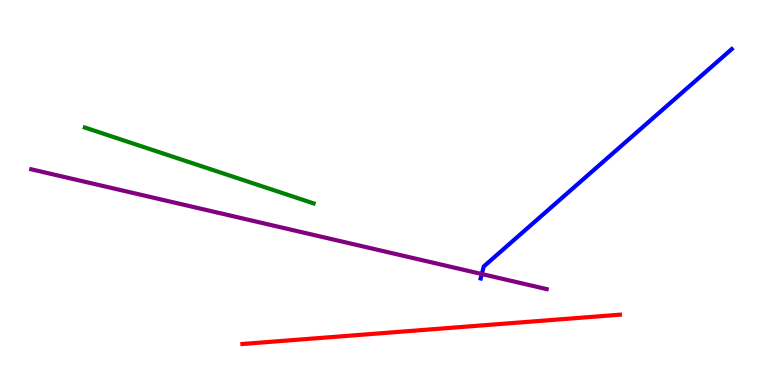[{'lines': ['blue', 'red'], 'intersections': []}, {'lines': ['green', 'red'], 'intersections': []}, {'lines': ['purple', 'red'], 'intersections': []}, {'lines': ['blue', 'green'], 'intersections': []}, {'lines': ['blue', 'purple'], 'intersections': [{'x': 6.22, 'y': 2.88}]}, {'lines': ['green', 'purple'], 'intersections': []}]